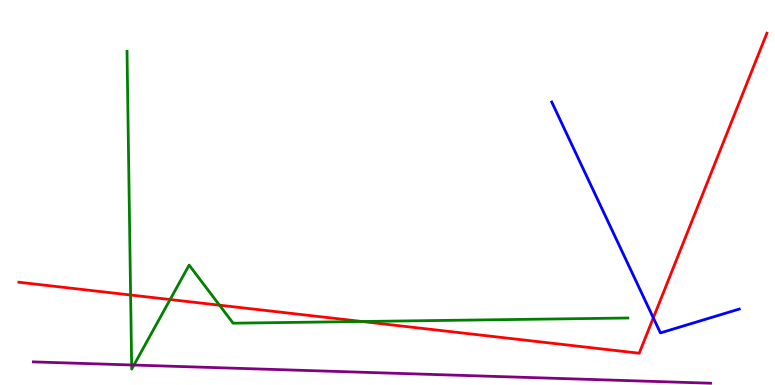[{'lines': ['blue', 'red'], 'intersections': [{'x': 8.43, 'y': 1.74}]}, {'lines': ['green', 'red'], 'intersections': [{'x': 1.69, 'y': 2.34}, {'x': 2.2, 'y': 2.22}, {'x': 2.83, 'y': 2.07}, {'x': 4.67, 'y': 1.65}]}, {'lines': ['purple', 'red'], 'intersections': []}, {'lines': ['blue', 'green'], 'intersections': []}, {'lines': ['blue', 'purple'], 'intersections': []}, {'lines': ['green', 'purple'], 'intersections': [{'x': 1.7, 'y': 0.52}, {'x': 1.73, 'y': 0.518}]}]